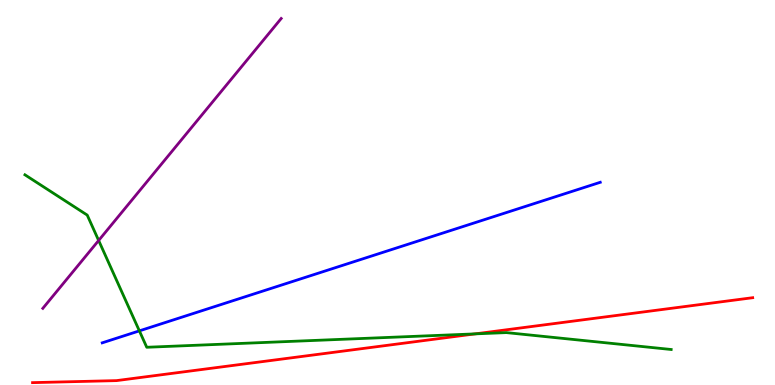[{'lines': ['blue', 'red'], 'intersections': []}, {'lines': ['green', 'red'], 'intersections': [{'x': 6.13, 'y': 1.33}]}, {'lines': ['purple', 'red'], 'intersections': []}, {'lines': ['blue', 'green'], 'intersections': [{'x': 1.8, 'y': 1.41}]}, {'lines': ['blue', 'purple'], 'intersections': []}, {'lines': ['green', 'purple'], 'intersections': [{'x': 1.27, 'y': 3.75}]}]